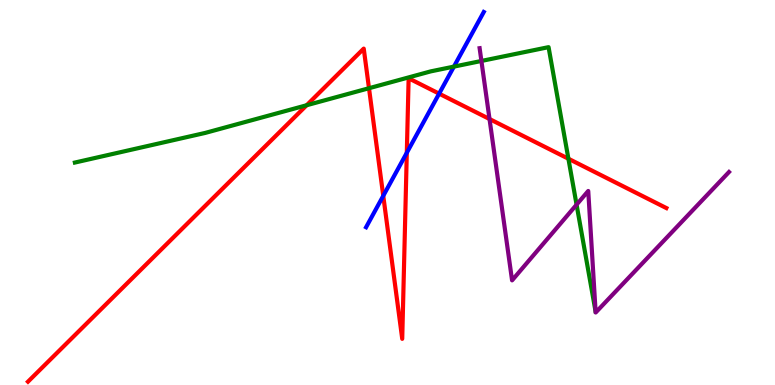[{'lines': ['blue', 'red'], 'intersections': [{'x': 4.95, 'y': 4.91}, {'x': 5.25, 'y': 6.03}, {'x': 5.67, 'y': 7.57}]}, {'lines': ['green', 'red'], 'intersections': [{'x': 3.96, 'y': 7.27}, {'x': 4.76, 'y': 7.71}, {'x': 7.33, 'y': 5.88}]}, {'lines': ['purple', 'red'], 'intersections': [{'x': 6.32, 'y': 6.91}]}, {'lines': ['blue', 'green'], 'intersections': [{'x': 5.86, 'y': 8.27}]}, {'lines': ['blue', 'purple'], 'intersections': []}, {'lines': ['green', 'purple'], 'intersections': [{'x': 6.21, 'y': 8.42}, {'x': 7.44, 'y': 4.68}]}]